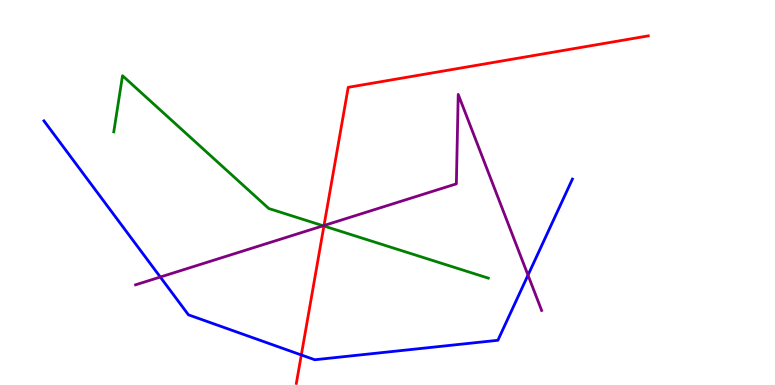[{'lines': ['blue', 'red'], 'intersections': [{'x': 3.89, 'y': 0.78}]}, {'lines': ['green', 'red'], 'intersections': [{'x': 4.18, 'y': 4.13}]}, {'lines': ['purple', 'red'], 'intersections': [{'x': 4.18, 'y': 4.14}]}, {'lines': ['blue', 'green'], 'intersections': []}, {'lines': ['blue', 'purple'], 'intersections': [{'x': 2.07, 'y': 2.8}, {'x': 6.81, 'y': 2.85}]}, {'lines': ['green', 'purple'], 'intersections': [{'x': 4.17, 'y': 4.14}]}]